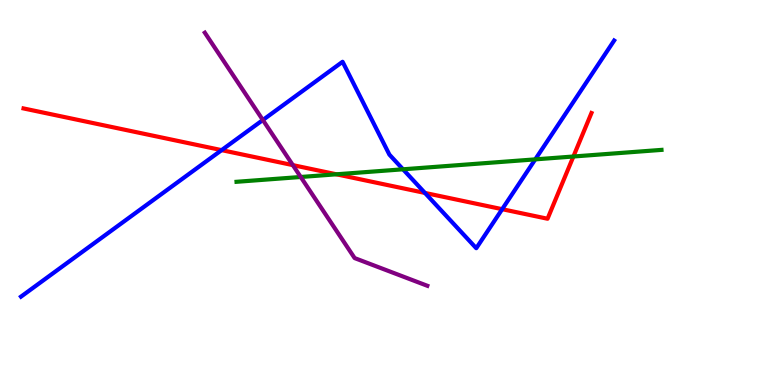[{'lines': ['blue', 'red'], 'intersections': [{'x': 2.86, 'y': 6.1}, {'x': 5.48, 'y': 4.99}, {'x': 6.48, 'y': 4.57}]}, {'lines': ['green', 'red'], 'intersections': [{'x': 4.34, 'y': 5.47}, {'x': 7.4, 'y': 5.94}]}, {'lines': ['purple', 'red'], 'intersections': [{'x': 3.78, 'y': 5.71}]}, {'lines': ['blue', 'green'], 'intersections': [{'x': 5.2, 'y': 5.6}, {'x': 6.91, 'y': 5.86}]}, {'lines': ['blue', 'purple'], 'intersections': [{'x': 3.39, 'y': 6.88}]}, {'lines': ['green', 'purple'], 'intersections': [{'x': 3.88, 'y': 5.4}]}]